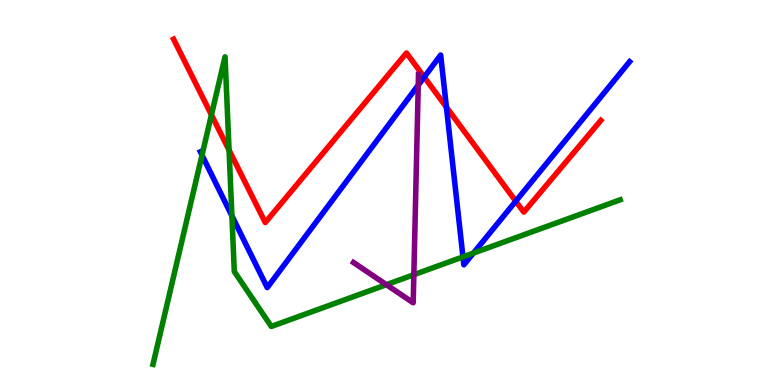[{'lines': ['blue', 'red'], 'intersections': [{'x': 5.47, 'y': 8.0}, {'x': 5.76, 'y': 7.22}, {'x': 6.66, 'y': 4.77}]}, {'lines': ['green', 'red'], 'intersections': [{'x': 2.73, 'y': 7.02}, {'x': 2.96, 'y': 6.1}]}, {'lines': ['purple', 'red'], 'intersections': []}, {'lines': ['blue', 'green'], 'intersections': [{'x': 2.61, 'y': 5.97}, {'x': 2.99, 'y': 4.39}, {'x': 5.97, 'y': 3.33}, {'x': 6.11, 'y': 3.43}]}, {'lines': ['blue', 'purple'], 'intersections': [{'x': 5.4, 'y': 7.79}]}, {'lines': ['green', 'purple'], 'intersections': [{'x': 4.99, 'y': 2.61}, {'x': 5.34, 'y': 2.86}]}]